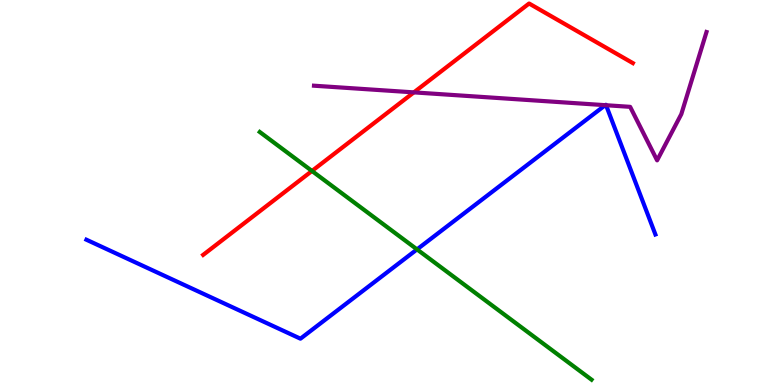[{'lines': ['blue', 'red'], 'intersections': []}, {'lines': ['green', 'red'], 'intersections': [{'x': 4.03, 'y': 5.56}]}, {'lines': ['purple', 'red'], 'intersections': [{'x': 5.34, 'y': 7.6}]}, {'lines': ['blue', 'green'], 'intersections': [{'x': 5.38, 'y': 3.52}]}, {'lines': ['blue', 'purple'], 'intersections': [{'x': 7.81, 'y': 7.27}, {'x': 7.82, 'y': 7.27}]}, {'lines': ['green', 'purple'], 'intersections': []}]